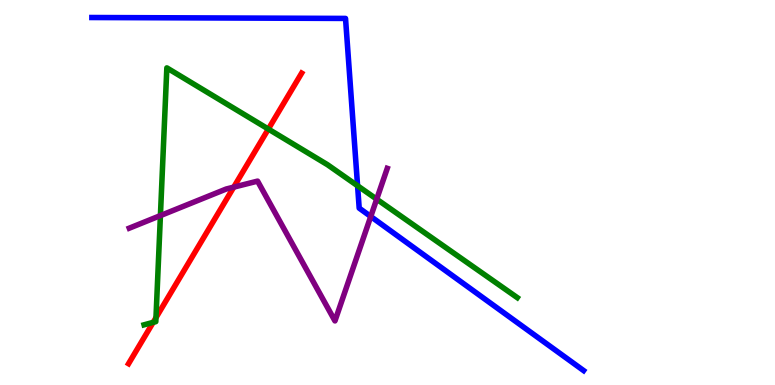[{'lines': ['blue', 'red'], 'intersections': []}, {'lines': ['green', 'red'], 'intersections': [{'x': 1.98, 'y': 1.63}, {'x': 2.01, 'y': 1.75}, {'x': 3.46, 'y': 6.65}]}, {'lines': ['purple', 'red'], 'intersections': [{'x': 3.02, 'y': 5.14}]}, {'lines': ['blue', 'green'], 'intersections': [{'x': 4.61, 'y': 5.17}]}, {'lines': ['blue', 'purple'], 'intersections': [{'x': 4.78, 'y': 4.38}]}, {'lines': ['green', 'purple'], 'intersections': [{'x': 2.07, 'y': 4.4}, {'x': 4.86, 'y': 4.83}]}]